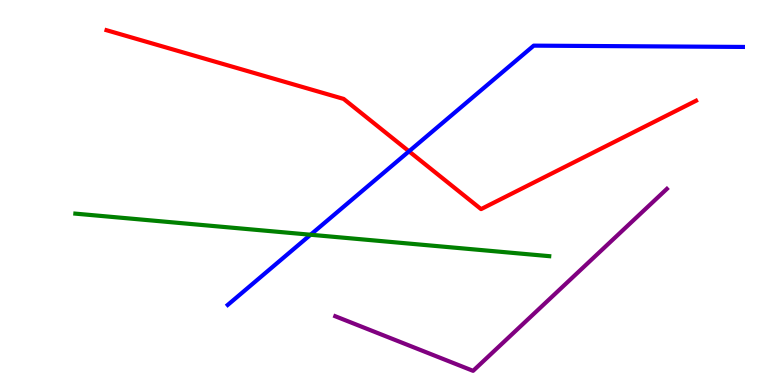[{'lines': ['blue', 'red'], 'intersections': [{'x': 5.28, 'y': 6.07}]}, {'lines': ['green', 'red'], 'intersections': []}, {'lines': ['purple', 'red'], 'intersections': []}, {'lines': ['blue', 'green'], 'intersections': [{'x': 4.01, 'y': 3.9}]}, {'lines': ['blue', 'purple'], 'intersections': []}, {'lines': ['green', 'purple'], 'intersections': []}]